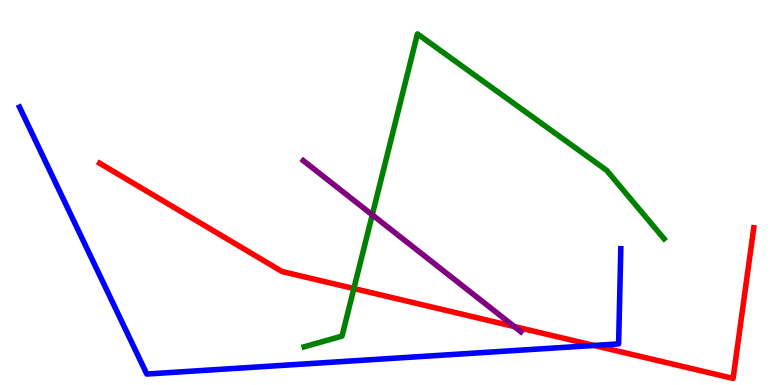[{'lines': ['blue', 'red'], 'intersections': [{'x': 7.67, 'y': 1.03}]}, {'lines': ['green', 'red'], 'intersections': [{'x': 4.57, 'y': 2.51}]}, {'lines': ['purple', 'red'], 'intersections': [{'x': 6.64, 'y': 1.52}]}, {'lines': ['blue', 'green'], 'intersections': []}, {'lines': ['blue', 'purple'], 'intersections': []}, {'lines': ['green', 'purple'], 'intersections': [{'x': 4.8, 'y': 4.42}]}]